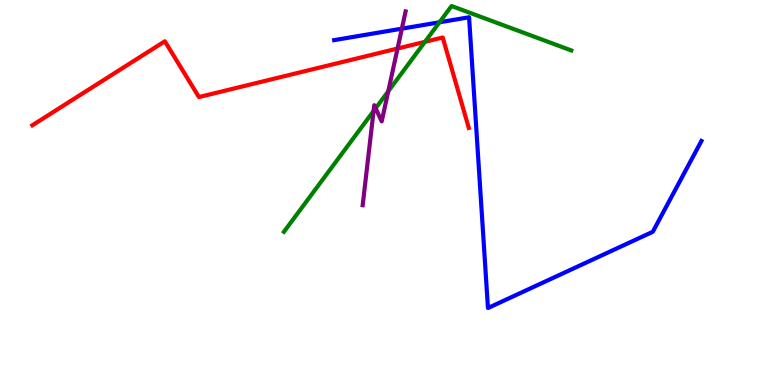[{'lines': ['blue', 'red'], 'intersections': []}, {'lines': ['green', 'red'], 'intersections': [{'x': 5.48, 'y': 8.91}]}, {'lines': ['purple', 'red'], 'intersections': [{'x': 5.13, 'y': 8.74}]}, {'lines': ['blue', 'green'], 'intersections': [{'x': 5.67, 'y': 9.42}]}, {'lines': ['blue', 'purple'], 'intersections': [{'x': 5.19, 'y': 9.26}]}, {'lines': ['green', 'purple'], 'intersections': [{'x': 4.82, 'y': 7.12}, {'x': 4.85, 'y': 7.19}, {'x': 5.01, 'y': 7.63}]}]